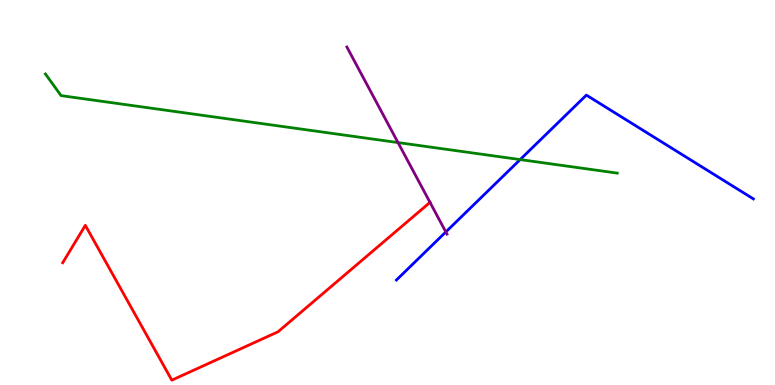[{'lines': ['blue', 'red'], 'intersections': []}, {'lines': ['green', 'red'], 'intersections': []}, {'lines': ['purple', 'red'], 'intersections': [{'x': 5.55, 'y': 4.74}]}, {'lines': ['blue', 'green'], 'intersections': [{'x': 6.71, 'y': 5.85}]}, {'lines': ['blue', 'purple'], 'intersections': [{'x': 5.75, 'y': 3.98}]}, {'lines': ['green', 'purple'], 'intersections': [{'x': 5.14, 'y': 6.3}]}]